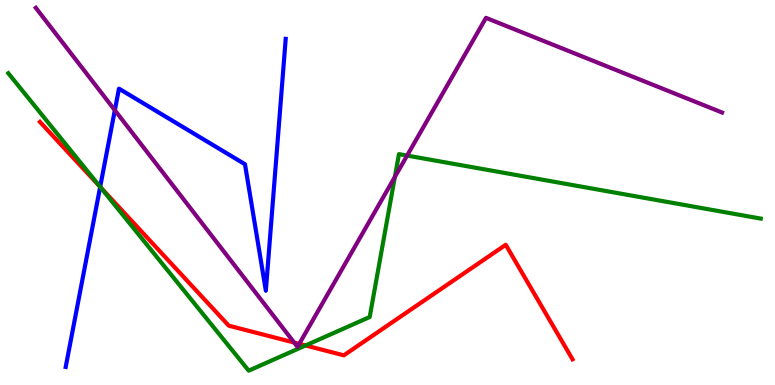[{'lines': ['blue', 'red'], 'intersections': [{'x': 1.29, 'y': 5.15}]}, {'lines': ['green', 'red'], 'intersections': [{'x': 1.29, 'y': 5.15}, {'x': 3.94, 'y': 1.03}]}, {'lines': ['purple', 'red'], 'intersections': [{'x': 3.8, 'y': 1.1}, {'x': 3.86, 'y': 1.07}]}, {'lines': ['blue', 'green'], 'intersections': [{'x': 1.29, 'y': 5.15}]}, {'lines': ['blue', 'purple'], 'intersections': [{'x': 1.48, 'y': 7.14}]}, {'lines': ['green', 'purple'], 'intersections': [{'x': 5.1, 'y': 5.4}, {'x': 5.25, 'y': 5.96}]}]